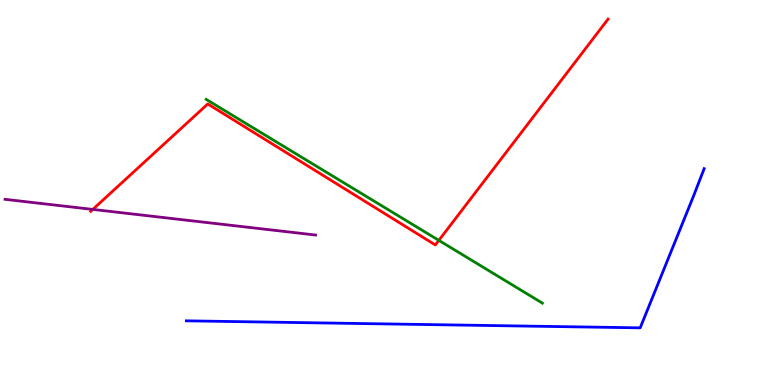[{'lines': ['blue', 'red'], 'intersections': []}, {'lines': ['green', 'red'], 'intersections': [{'x': 5.66, 'y': 3.76}]}, {'lines': ['purple', 'red'], 'intersections': [{'x': 1.2, 'y': 4.56}]}, {'lines': ['blue', 'green'], 'intersections': []}, {'lines': ['blue', 'purple'], 'intersections': []}, {'lines': ['green', 'purple'], 'intersections': []}]